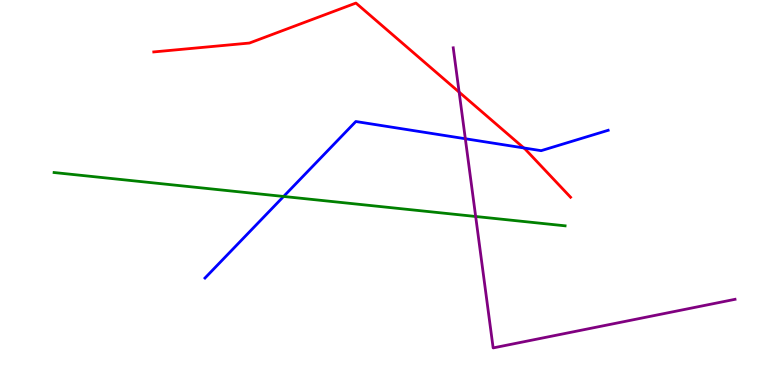[{'lines': ['blue', 'red'], 'intersections': [{'x': 6.76, 'y': 6.16}]}, {'lines': ['green', 'red'], 'intersections': []}, {'lines': ['purple', 'red'], 'intersections': [{'x': 5.92, 'y': 7.61}]}, {'lines': ['blue', 'green'], 'intersections': [{'x': 3.66, 'y': 4.9}]}, {'lines': ['blue', 'purple'], 'intersections': [{'x': 6.0, 'y': 6.4}]}, {'lines': ['green', 'purple'], 'intersections': [{'x': 6.14, 'y': 4.38}]}]